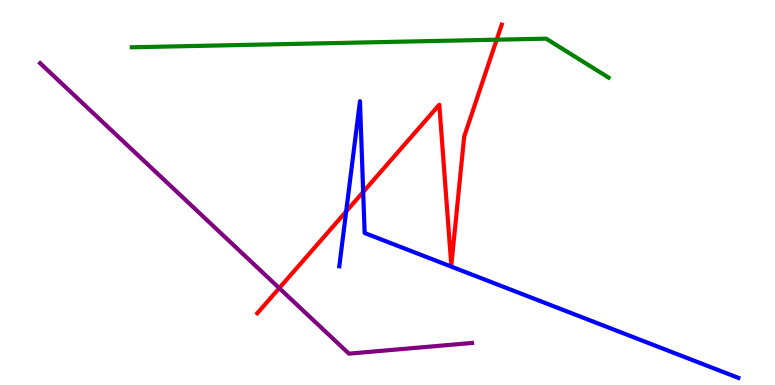[{'lines': ['blue', 'red'], 'intersections': [{'x': 4.47, 'y': 4.51}, {'x': 4.69, 'y': 5.01}]}, {'lines': ['green', 'red'], 'intersections': [{'x': 6.41, 'y': 8.97}]}, {'lines': ['purple', 'red'], 'intersections': [{'x': 3.6, 'y': 2.52}]}, {'lines': ['blue', 'green'], 'intersections': []}, {'lines': ['blue', 'purple'], 'intersections': []}, {'lines': ['green', 'purple'], 'intersections': []}]